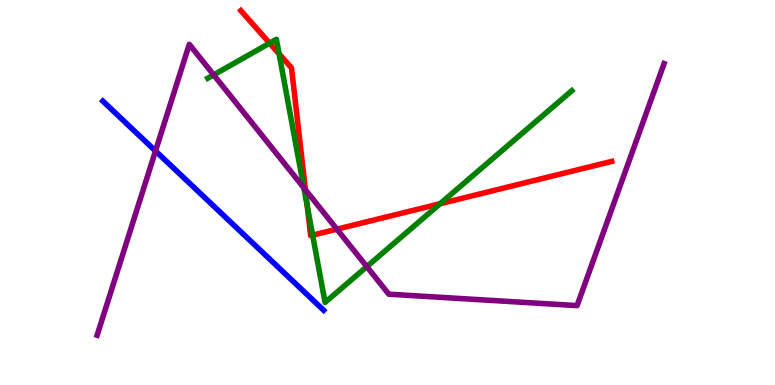[{'lines': ['blue', 'red'], 'intersections': []}, {'lines': ['green', 'red'], 'intersections': [{'x': 3.48, 'y': 8.88}, {'x': 3.6, 'y': 8.6}, {'x': 3.97, 'y': 4.64}, {'x': 4.03, 'y': 3.89}, {'x': 5.68, 'y': 4.71}]}, {'lines': ['purple', 'red'], 'intersections': [{'x': 3.94, 'y': 5.07}, {'x': 4.35, 'y': 4.05}]}, {'lines': ['blue', 'green'], 'intersections': []}, {'lines': ['blue', 'purple'], 'intersections': [{'x': 2.01, 'y': 6.08}]}, {'lines': ['green', 'purple'], 'intersections': [{'x': 2.76, 'y': 8.06}, {'x': 3.92, 'y': 5.12}, {'x': 4.73, 'y': 3.07}]}]